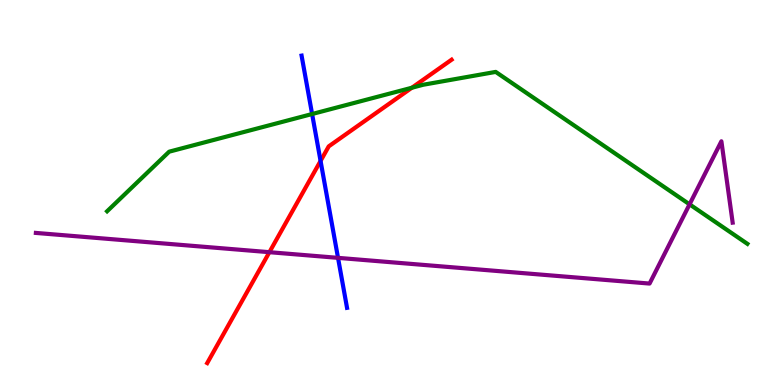[{'lines': ['blue', 'red'], 'intersections': [{'x': 4.14, 'y': 5.82}]}, {'lines': ['green', 'red'], 'intersections': [{'x': 5.31, 'y': 7.72}]}, {'lines': ['purple', 'red'], 'intersections': [{'x': 3.48, 'y': 3.45}]}, {'lines': ['blue', 'green'], 'intersections': [{'x': 4.03, 'y': 7.04}]}, {'lines': ['blue', 'purple'], 'intersections': [{'x': 4.36, 'y': 3.3}]}, {'lines': ['green', 'purple'], 'intersections': [{'x': 8.9, 'y': 4.69}]}]